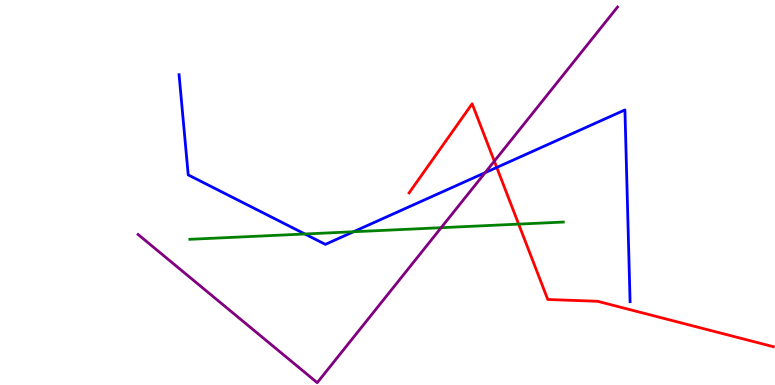[{'lines': ['blue', 'red'], 'intersections': [{'x': 6.41, 'y': 5.65}]}, {'lines': ['green', 'red'], 'intersections': [{'x': 6.69, 'y': 4.18}]}, {'lines': ['purple', 'red'], 'intersections': [{'x': 6.38, 'y': 5.81}]}, {'lines': ['blue', 'green'], 'intersections': [{'x': 3.93, 'y': 3.92}, {'x': 4.56, 'y': 3.98}]}, {'lines': ['blue', 'purple'], 'intersections': [{'x': 6.26, 'y': 5.51}]}, {'lines': ['green', 'purple'], 'intersections': [{'x': 5.69, 'y': 4.09}]}]